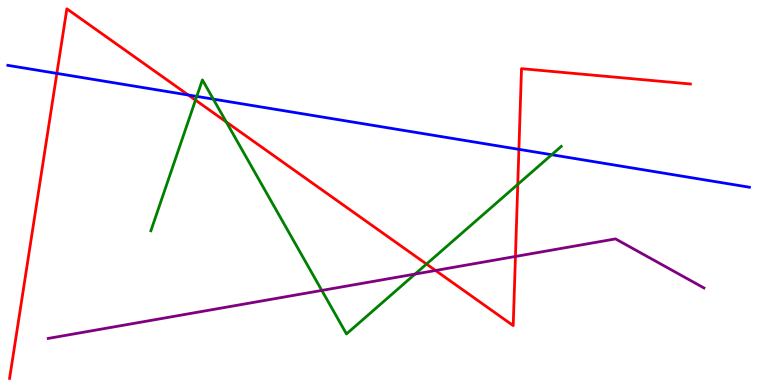[{'lines': ['blue', 'red'], 'intersections': [{'x': 0.734, 'y': 8.09}, {'x': 2.43, 'y': 7.53}, {'x': 6.7, 'y': 6.12}]}, {'lines': ['green', 'red'], 'intersections': [{'x': 2.52, 'y': 7.4}, {'x': 2.92, 'y': 6.83}, {'x': 5.5, 'y': 3.14}, {'x': 6.68, 'y': 5.21}]}, {'lines': ['purple', 'red'], 'intersections': [{'x': 5.62, 'y': 2.97}, {'x': 6.65, 'y': 3.34}]}, {'lines': ['blue', 'green'], 'intersections': [{'x': 2.54, 'y': 7.5}, {'x': 2.75, 'y': 7.43}, {'x': 7.12, 'y': 5.98}]}, {'lines': ['blue', 'purple'], 'intersections': []}, {'lines': ['green', 'purple'], 'intersections': [{'x': 4.15, 'y': 2.46}, {'x': 5.36, 'y': 2.88}]}]